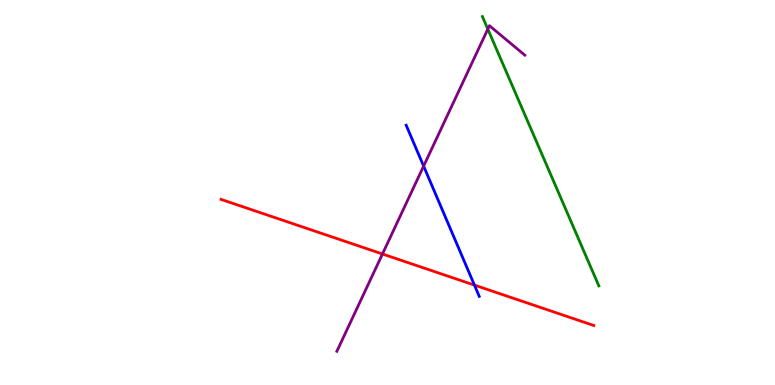[{'lines': ['blue', 'red'], 'intersections': [{'x': 6.12, 'y': 2.59}]}, {'lines': ['green', 'red'], 'intersections': []}, {'lines': ['purple', 'red'], 'intersections': [{'x': 4.94, 'y': 3.4}]}, {'lines': ['blue', 'green'], 'intersections': []}, {'lines': ['blue', 'purple'], 'intersections': [{'x': 5.47, 'y': 5.69}]}, {'lines': ['green', 'purple'], 'intersections': [{'x': 6.29, 'y': 9.24}]}]